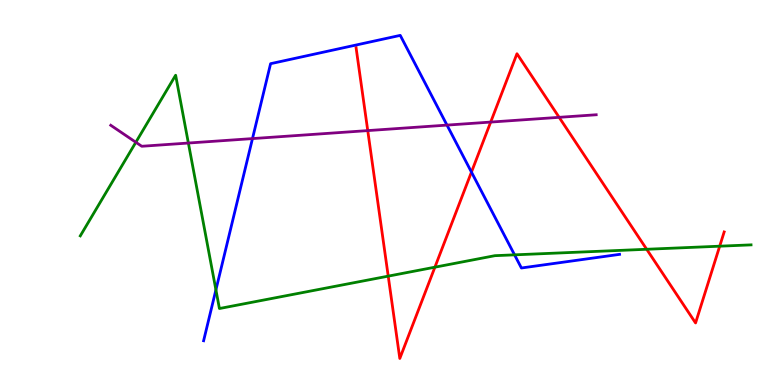[{'lines': ['blue', 'red'], 'intersections': [{'x': 6.08, 'y': 5.53}]}, {'lines': ['green', 'red'], 'intersections': [{'x': 5.01, 'y': 2.83}, {'x': 5.61, 'y': 3.06}, {'x': 8.34, 'y': 3.53}, {'x': 9.29, 'y': 3.61}]}, {'lines': ['purple', 'red'], 'intersections': [{'x': 4.75, 'y': 6.61}, {'x': 6.33, 'y': 6.83}, {'x': 7.21, 'y': 6.95}]}, {'lines': ['blue', 'green'], 'intersections': [{'x': 2.79, 'y': 2.47}, {'x': 6.64, 'y': 3.38}]}, {'lines': ['blue', 'purple'], 'intersections': [{'x': 3.26, 'y': 6.4}, {'x': 5.77, 'y': 6.75}]}, {'lines': ['green', 'purple'], 'intersections': [{'x': 1.75, 'y': 6.3}, {'x': 2.43, 'y': 6.28}]}]